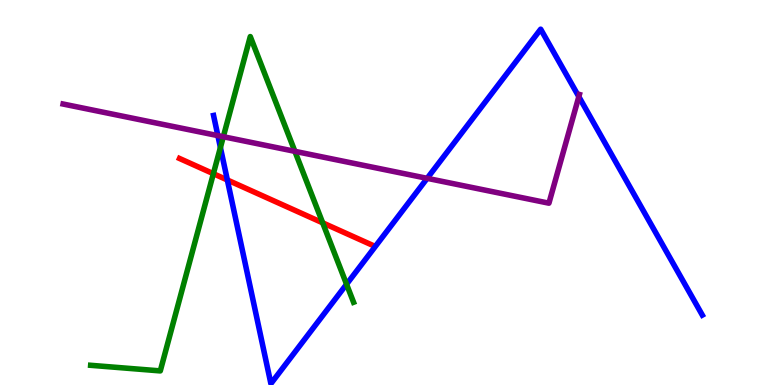[{'lines': ['blue', 'red'], 'intersections': [{'x': 2.93, 'y': 5.33}]}, {'lines': ['green', 'red'], 'intersections': [{'x': 2.75, 'y': 5.49}, {'x': 4.16, 'y': 4.21}]}, {'lines': ['purple', 'red'], 'intersections': []}, {'lines': ['blue', 'green'], 'intersections': [{'x': 2.84, 'y': 6.17}, {'x': 4.47, 'y': 2.62}]}, {'lines': ['blue', 'purple'], 'intersections': [{'x': 2.81, 'y': 6.48}, {'x': 5.51, 'y': 5.37}, {'x': 7.47, 'y': 7.49}]}, {'lines': ['green', 'purple'], 'intersections': [{'x': 2.88, 'y': 6.45}, {'x': 3.81, 'y': 6.07}]}]